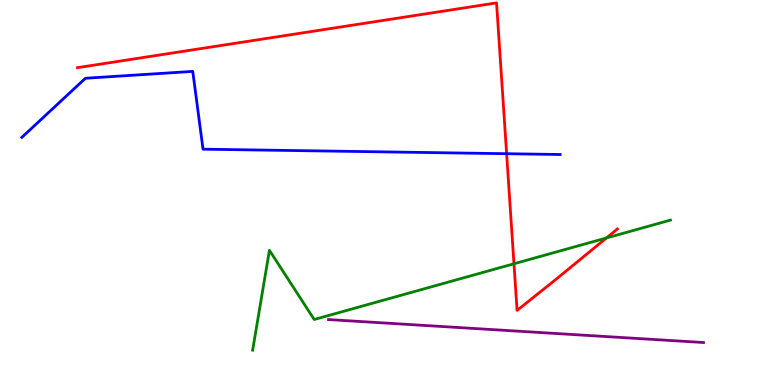[{'lines': ['blue', 'red'], 'intersections': [{'x': 6.54, 'y': 6.01}]}, {'lines': ['green', 'red'], 'intersections': [{'x': 6.63, 'y': 3.15}, {'x': 7.83, 'y': 3.82}]}, {'lines': ['purple', 'red'], 'intersections': []}, {'lines': ['blue', 'green'], 'intersections': []}, {'lines': ['blue', 'purple'], 'intersections': []}, {'lines': ['green', 'purple'], 'intersections': []}]